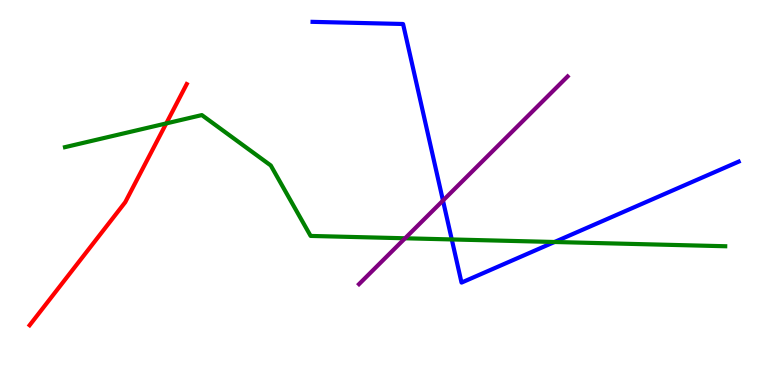[{'lines': ['blue', 'red'], 'intersections': []}, {'lines': ['green', 'red'], 'intersections': [{'x': 2.15, 'y': 6.79}]}, {'lines': ['purple', 'red'], 'intersections': []}, {'lines': ['blue', 'green'], 'intersections': [{'x': 5.83, 'y': 3.78}, {'x': 7.16, 'y': 3.71}]}, {'lines': ['blue', 'purple'], 'intersections': [{'x': 5.72, 'y': 4.79}]}, {'lines': ['green', 'purple'], 'intersections': [{'x': 5.23, 'y': 3.81}]}]